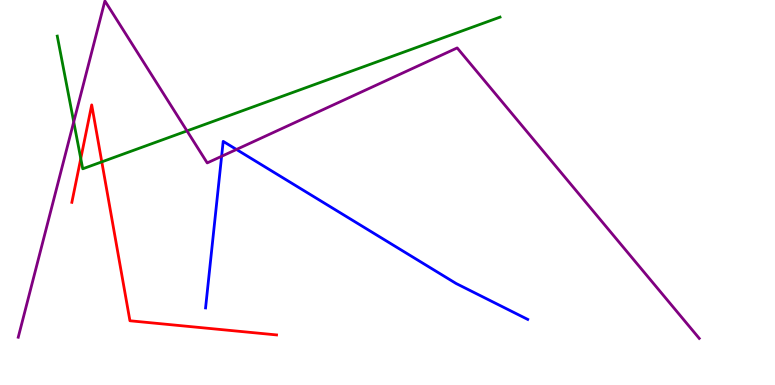[{'lines': ['blue', 'red'], 'intersections': []}, {'lines': ['green', 'red'], 'intersections': [{'x': 1.04, 'y': 5.88}, {'x': 1.31, 'y': 5.8}]}, {'lines': ['purple', 'red'], 'intersections': []}, {'lines': ['blue', 'green'], 'intersections': []}, {'lines': ['blue', 'purple'], 'intersections': [{'x': 2.86, 'y': 5.94}, {'x': 3.05, 'y': 6.12}]}, {'lines': ['green', 'purple'], 'intersections': [{'x': 0.951, 'y': 6.83}, {'x': 2.41, 'y': 6.6}]}]